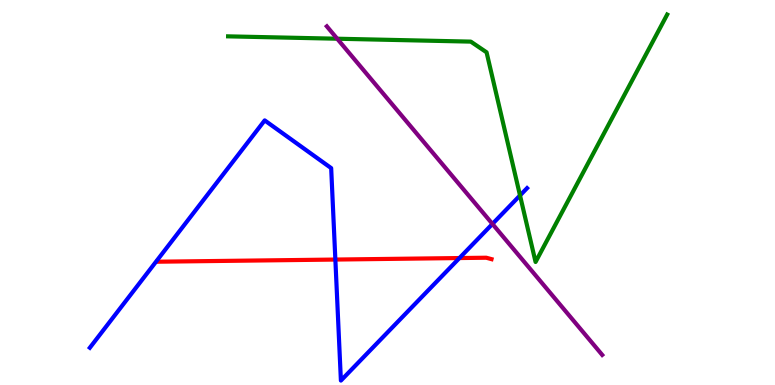[{'lines': ['blue', 'red'], 'intersections': [{'x': 4.33, 'y': 3.26}, {'x': 5.93, 'y': 3.3}]}, {'lines': ['green', 'red'], 'intersections': []}, {'lines': ['purple', 'red'], 'intersections': []}, {'lines': ['blue', 'green'], 'intersections': [{'x': 6.71, 'y': 4.92}]}, {'lines': ['blue', 'purple'], 'intersections': [{'x': 6.35, 'y': 4.18}]}, {'lines': ['green', 'purple'], 'intersections': [{'x': 4.35, 'y': 8.99}]}]